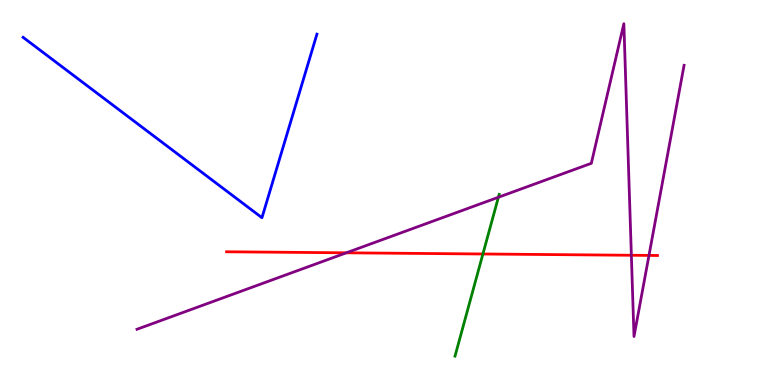[{'lines': ['blue', 'red'], 'intersections': []}, {'lines': ['green', 'red'], 'intersections': [{'x': 6.23, 'y': 3.4}]}, {'lines': ['purple', 'red'], 'intersections': [{'x': 4.47, 'y': 3.43}, {'x': 8.15, 'y': 3.37}, {'x': 8.37, 'y': 3.37}]}, {'lines': ['blue', 'green'], 'intersections': []}, {'lines': ['blue', 'purple'], 'intersections': []}, {'lines': ['green', 'purple'], 'intersections': [{'x': 6.43, 'y': 4.88}]}]